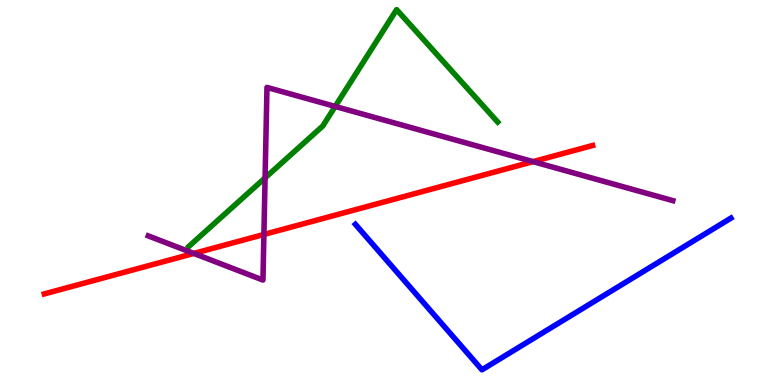[{'lines': ['blue', 'red'], 'intersections': []}, {'lines': ['green', 'red'], 'intersections': []}, {'lines': ['purple', 'red'], 'intersections': [{'x': 2.5, 'y': 3.42}, {'x': 3.41, 'y': 3.91}, {'x': 6.88, 'y': 5.8}]}, {'lines': ['blue', 'green'], 'intersections': []}, {'lines': ['blue', 'purple'], 'intersections': []}, {'lines': ['green', 'purple'], 'intersections': [{'x': 3.42, 'y': 5.38}, {'x': 4.32, 'y': 7.24}]}]